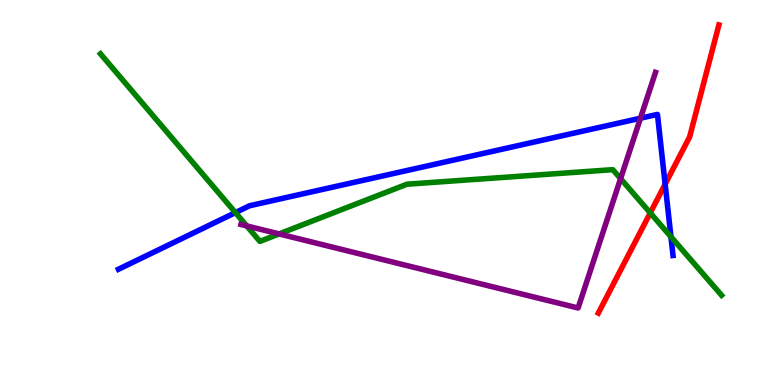[{'lines': ['blue', 'red'], 'intersections': [{'x': 8.58, 'y': 5.22}]}, {'lines': ['green', 'red'], 'intersections': [{'x': 8.39, 'y': 4.47}]}, {'lines': ['purple', 'red'], 'intersections': []}, {'lines': ['blue', 'green'], 'intersections': [{'x': 3.04, 'y': 4.48}, {'x': 8.66, 'y': 3.85}]}, {'lines': ['blue', 'purple'], 'intersections': [{'x': 8.26, 'y': 6.93}]}, {'lines': ['green', 'purple'], 'intersections': [{'x': 3.18, 'y': 4.13}, {'x': 3.6, 'y': 3.92}, {'x': 8.01, 'y': 5.36}]}]